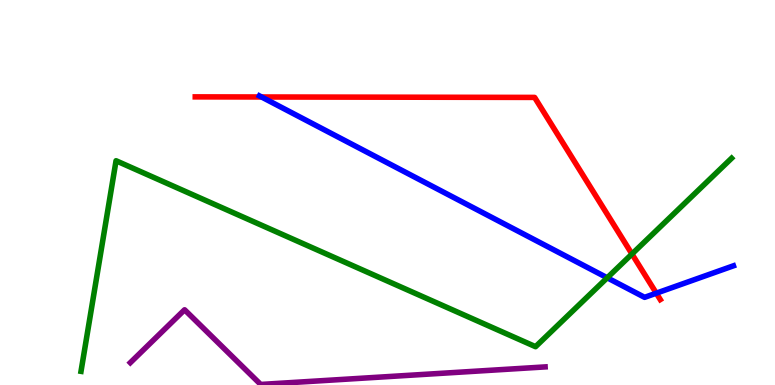[{'lines': ['blue', 'red'], 'intersections': [{'x': 3.37, 'y': 7.48}, {'x': 8.47, 'y': 2.38}]}, {'lines': ['green', 'red'], 'intersections': [{'x': 8.15, 'y': 3.4}]}, {'lines': ['purple', 'red'], 'intersections': []}, {'lines': ['blue', 'green'], 'intersections': [{'x': 7.84, 'y': 2.78}]}, {'lines': ['blue', 'purple'], 'intersections': []}, {'lines': ['green', 'purple'], 'intersections': []}]